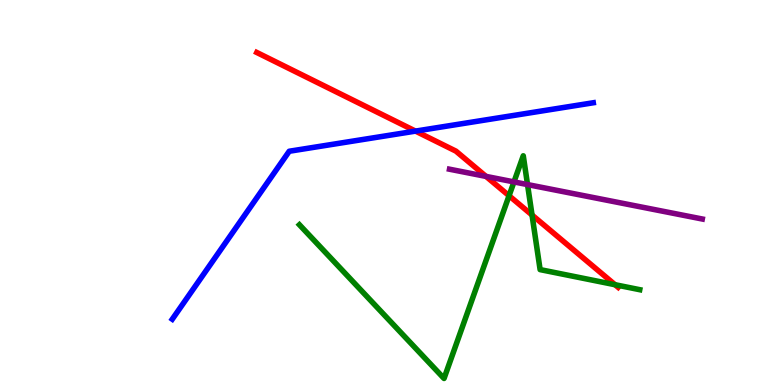[{'lines': ['blue', 'red'], 'intersections': [{'x': 5.36, 'y': 6.59}]}, {'lines': ['green', 'red'], 'intersections': [{'x': 6.57, 'y': 4.92}, {'x': 6.86, 'y': 4.41}, {'x': 7.94, 'y': 2.6}]}, {'lines': ['purple', 'red'], 'intersections': [{'x': 6.27, 'y': 5.42}]}, {'lines': ['blue', 'green'], 'intersections': []}, {'lines': ['blue', 'purple'], 'intersections': []}, {'lines': ['green', 'purple'], 'intersections': [{'x': 6.63, 'y': 5.28}, {'x': 6.81, 'y': 5.21}]}]